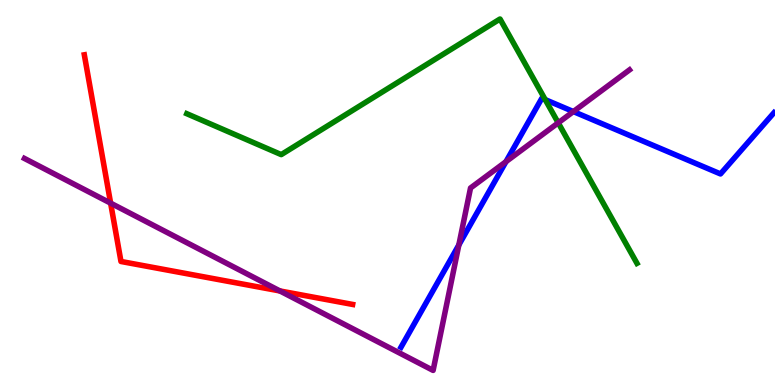[{'lines': ['blue', 'red'], 'intersections': []}, {'lines': ['green', 'red'], 'intersections': []}, {'lines': ['purple', 'red'], 'intersections': [{'x': 1.43, 'y': 4.72}, {'x': 3.61, 'y': 2.44}]}, {'lines': ['blue', 'green'], 'intersections': [{'x': 7.04, 'y': 7.41}]}, {'lines': ['blue', 'purple'], 'intersections': [{'x': 5.92, 'y': 3.64}, {'x': 6.53, 'y': 5.8}, {'x': 7.4, 'y': 7.1}]}, {'lines': ['green', 'purple'], 'intersections': [{'x': 7.2, 'y': 6.81}]}]